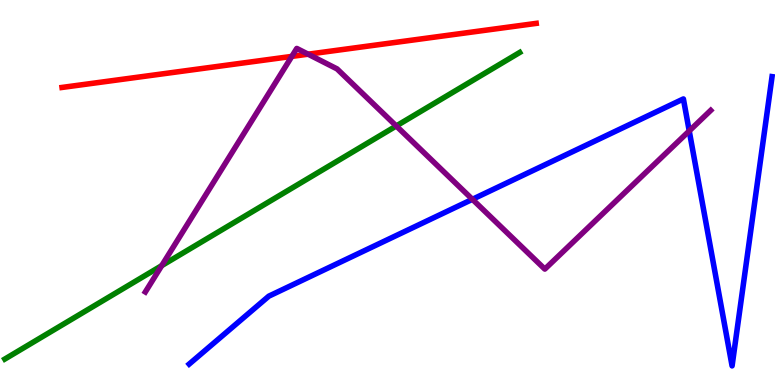[{'lines': ['blue', 'red'], 'intersections': []}, {'lines': ['green', 'red'], 'intersections': []}, {'lines': ['purple', 'red'], 'intersections': [{'x': 3.77, 'y': 8.54}, {'x': 3.98, 'y': 8.59}]}, {'lines': ['blue', 'green'], 'intersections': []}, {'lines': ['blue', 'purple'], 'intersections': [{'x': 6.1, 'y': 4.82}, {'x': 8.89, 'y': 6.6}]}, {'lines': ['green', 'purple'], 'intersections': [{'x': 2.09, 'y': 3.1}, {'x': 5.11, 'y': 6.73}]}]